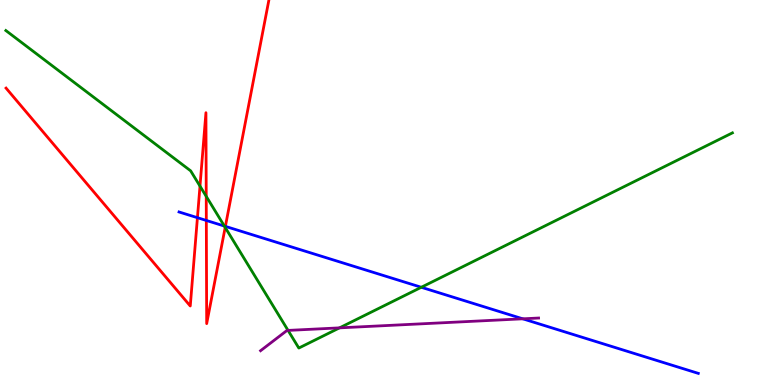[{'lines': ['blue', 'red'], 'intersections': [{'x': 2.55, 'y': 4.35}, {'x': 2.66, 'y': 4.27}, {'x': 2.91, 'y': 4.12}]}, {'lines': ['green', 'red'], 'intersections': [{'x': 2.58, 'y': 5.17}, {'x': 2.66, 'y': 4.9}, {'x': 2.91, 'y': 4.09}]}, {'lines': ['purple', 'red'], 'intersections': []}, {'lines': ['blue', 'green'], 'intersections': [{'x': 2.9, 'y': 4.13}, {'x': 5.44, 'y': 2.54}]}, {'lines': ['blue', 'purple'], 'intersections': [{'x': 6.75, 'y': 1.72}]}, {'lines': ['green', 'purple'], 'intersections': [{'x': 3.72, 'y': 1.42}, {'x': 4.38, 'y': 1.48}]}]